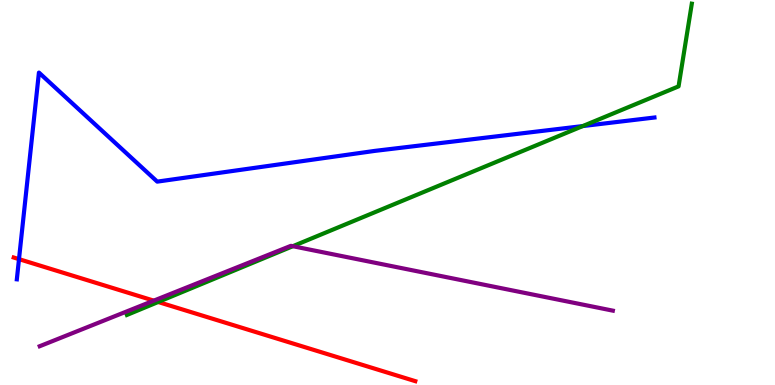[{'lines': ['blue', 'red'], 'intersections': [{'x': 0.245, 'y': 3.27}]}, {'lines': ['green', 'red'], 'intersections': [{'x': 2.04, 'y': 2.16}]}, {'lines': ['purple', 'red'], 'intersections': [{'x': 1.98, 'y': 2.19}]}, {'lines': ['blue', 'green'], 'intersections': [{'x': 7.52, 'y': 6.73}]}, {'lines': ['blue', 'purple'], 'intersections': []}, {'lines': ['green', 'purple'], 'intersections': [{'x': 3.78, 'y': 3.6}]}]